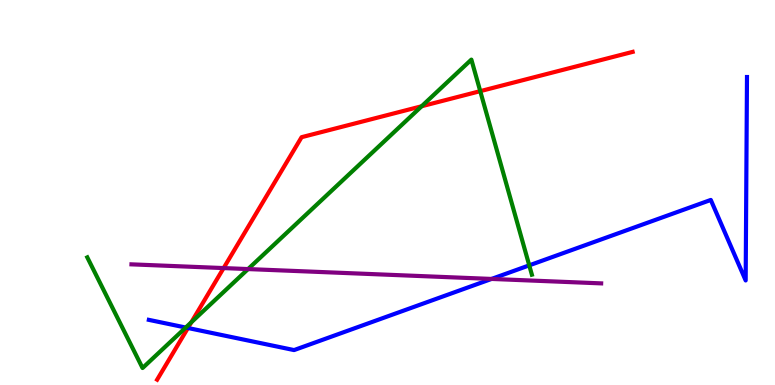[{'lines': ['blue', 'red'], 'intersections': [{'x': 2.42, 'y': 1.48}]}, {'lines': ['green', 'red'], 'intersections': [{'x': 2.47, 'y': 1.63}, {'x': 5.44, 'y': 7.24}, {'x': 6.2, 'y': 7.63}]}, {'lines': ['purple', 'red'], 'intersections': [{'x': 2.89, 'y': 3.04}]}, {'lines': ['blue', 'green'], 'intersections': [{'x': 2.4, 'y': 1.49}, {'x': 6.83, 'y': 3.11}]}, {'lines': ['blue', 'purple'], 'intersections': [{'x': 6.34, 'y': 2.75}]}, {'lines': ['green', 'purple'], 'intersections': [{'x': 3.2, 'y': 3.01}]}]